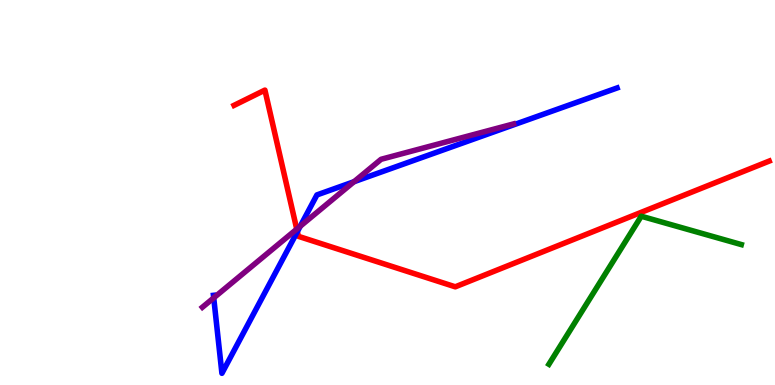[{'lines': ['blue', 'red'], 'intersections': [{'x': 3.84, 'y': 3.98}]}, {'lines': ['green', 'red'], 'intersections': []}, {'lines': ['purple', 'red'], 'intersections': [{'x': 3.83, 'y': 4.05}]}, {'lines': ['blue', 'green'], 'intersections': []}, {'lines': ['blue', 'purple'], 'intersections': [{'x': 2.76, 'y': 2.26}, {'x': 3.87, 'y': 4.12}, {'x': 4.57, 'y': 5.28}]}, {'lines': ['green', 'purple'], 'intersections': []}]